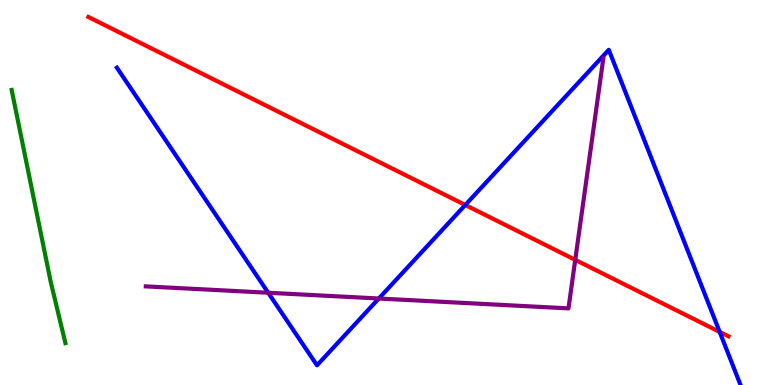[{'lines': ['blue', 'red'], 'intersections': [{'x': 6.0, 'y': 4.68}, {'x': 9.29, 'y': 1.38}]}, {'lines': ['green', 'red'], 'intersections': []}, {'lines': ['purple', 'red'], 'intersections': [{'x': 7.42, 'y': 3.25}]}, {'lines': ['blue', 'green'], 'intersections': []}, {'lines': ['blue', 'purple'], 'intersections': [{'x': 3.46, 'y': 2.4}, {'x': 4.89, 'y': 2.25}]}, {'lines': ['green', 'purple'], 'intersections': []}]